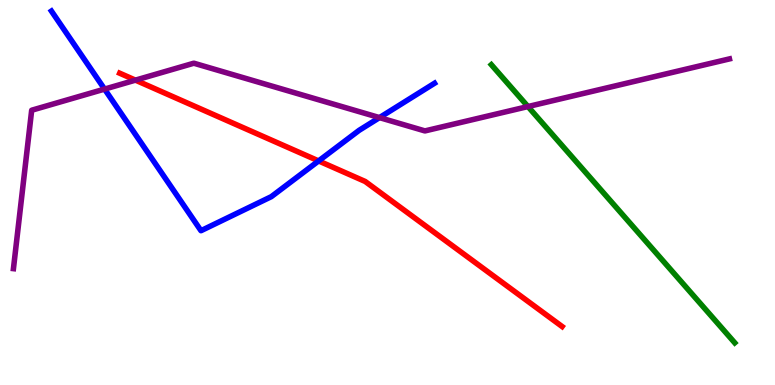[{'lines': ['blue', 'red'], 'intersections': [{'x': 4.11, 'y': 5.82}]}, {'lines': ['green', 'red'], 'intersections': []}, {'lines': ['purple', 'red'], 'intersections': [{'x': 1.75, 'y': 7.92}]}, {'lines': ['blue', 'green'], 'intersections': []}, {'lines': ['blue', 'purple'], 'intersections': [{'x': 1.35, 'y': 7.69}, {'x': 4.9, 'y': 6.95}]}, {'lines': ['green', 'purple'], 'intersections': [{'x': 6.81, 'y': 7.23}]}]